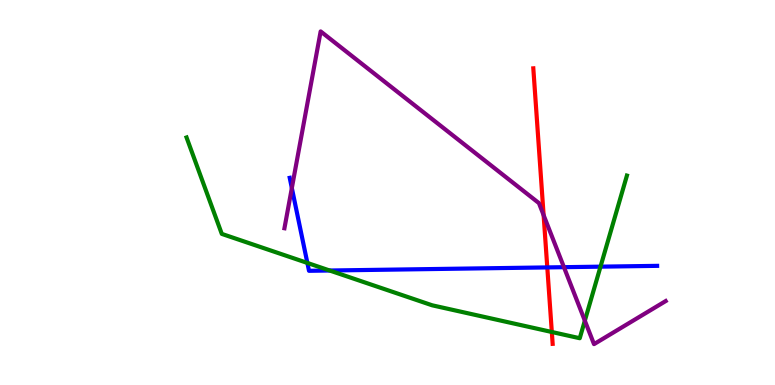[{'lines': ['blue', 'red'], 'intersections': [{'x': 7.06, 'y': 3.05}]}, {'lines': ['green', 'red'], 'intersections': [{'x': 7.12, 'y': 1.38}]}, {'lines': ['purple', 'red'], 'intersections': [{'x': 7.01, 'y': 4.41}]}, {'lines': ['blue', 'green'], 'intersections': [{'x': 3.97, 'y': 3.17}, {'x': 4.25, 'y': 2.97}, {'x': 7.75, 'y': 3.07}]}, {'lines': ['blue', 'purple'], 'intersections': [{'x': 3.77, 'y': 5.12}, {'x': 7.28, 'y': 3.06}]}, {'lines': ['green', 'purple'], 'intersections': [{'x': 7.55, 'y': 1.67}]}]